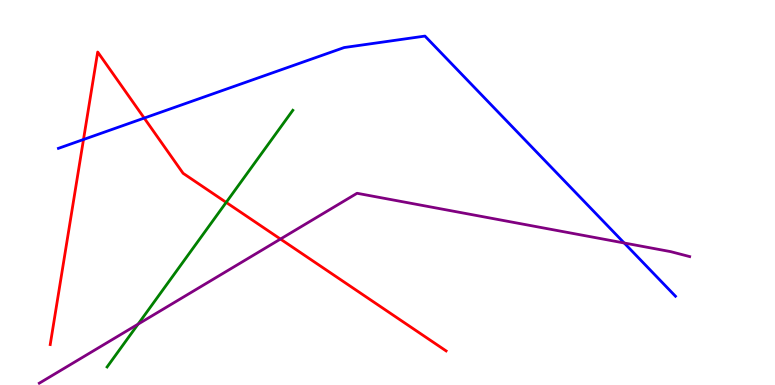[{'lines': ['blue', 'red'], 'intersections': [{'x': 1.08, 'y': 6.38}, {'x': 1.86, 'y': 6.93}]}, {'lines': ['green', 'red'], 'intersections': [{'x': 2.92, 'y': 4.74}]}, {'lines': ['purple', 'red'], 'intersections': [{'x': 3.62, 'y': 3.79}]}, {'lines': ['blue', 'green'], 'intersections': []}, {'lines': ['blue', 'purple'], 'intersections': [{'x': 8.05, 'y': 3.69}]}, {'lines': ['green', 'purple'], 'intersections': [{'x': 1.78, 'y': 1.58}]}]